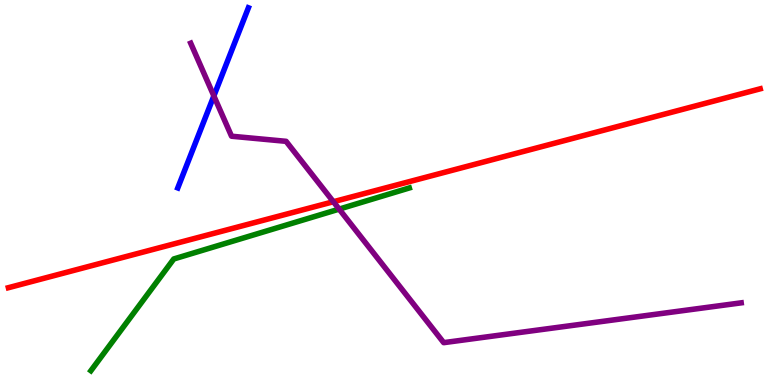[{'lines': ['blue', 'red'], 'intersections': []}, {'lines': ['green', 'red'], 'intersections': []}, {'lines': ['purple', 'red'], 'intersections': [{'x': 4.3, 'y': 4.76}]}, {'lines': ['blue', 'green'], 'intersections': []}, {'lines': ['blue', 'purple'], 'intersections': [{'x': 2.76, 'y': 7.51}]}, {'lines': ['green', 'purple'], 'intersections': [{'x': 4.38, 'y': 4.57}]}]